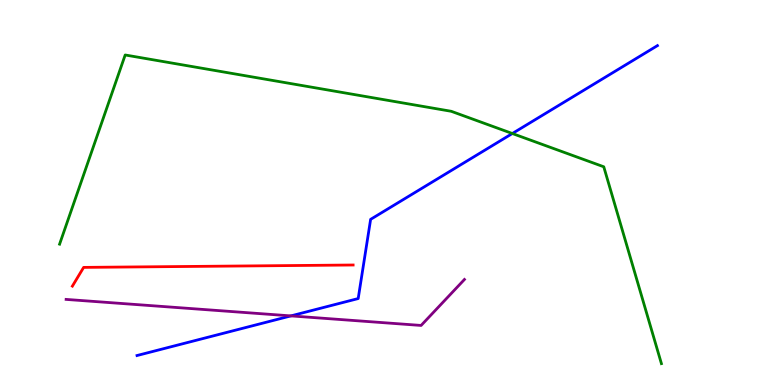[{'lines': ['blue', 'red'], 'intersections': []}, {'lines': ['green', 'red'], 'intersections': []}, {'lines': ['purple', 'red'], 'intersections': []}, {'lines': ['blue', 'green'], 'intersections': [{'x': 6.61, 'y': 6.53}]}, {'lines': ['blue', 'purple'], 'intersections': [{'x': 3.75, 'y': 1.79}]}, {'lines': ['green', 'purple'], 'intersections': []}]